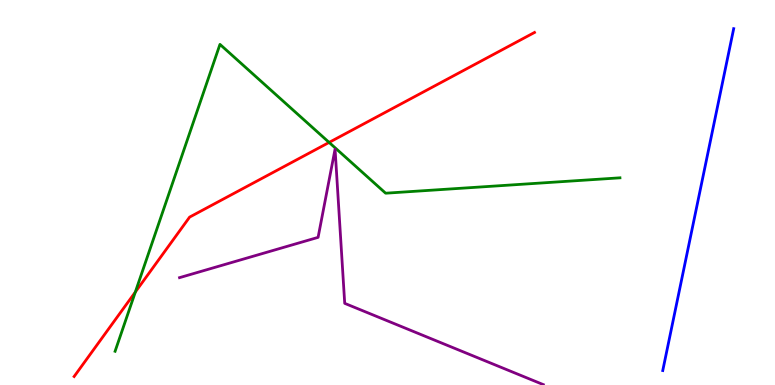[{'lines': ['blue', 'red'], 'intersections': []}, {'lines': ['green', 'red'], 'intersections': [{'x': 1.75, 'y': 2.41}, {'x': 4.25, 'y': 6.3}]}, {'lines': ['purple', 'red'], 'intersections': []}, {'lines': ['blue', 'green'], 'intersections': []}, {'lines': ['blue', 'purple'], 'intersections': []}, {'lines': ['green', 'purple'], 'intersections': []}]